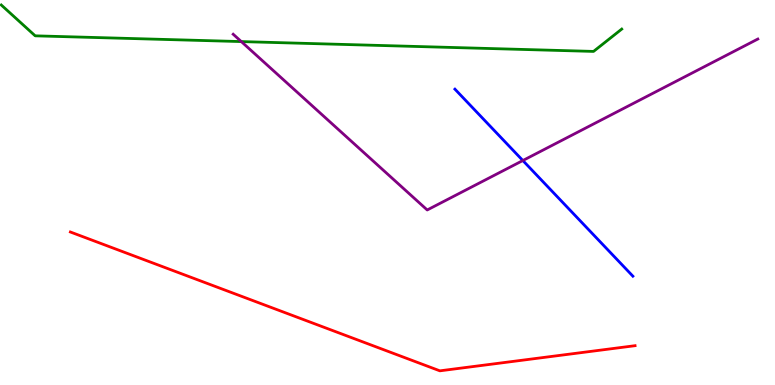[{'lines': ['blue', 'red'], 'intersections': []}, {'lines': ['green', 'red'], 'intersections': []}, {'lines': ['purple', 'red'], 'intersections': []}, {'lines': ['blue', 'green'], 'intersections': []}, {'lines': ['blue', 'purple'], 'intersections': [{'x': 6.75, 'y': 5.83}]}, {'lines': ['green', 'purple'], 'intersections': [{'x': 3.11, 'y': 8.92}]}]